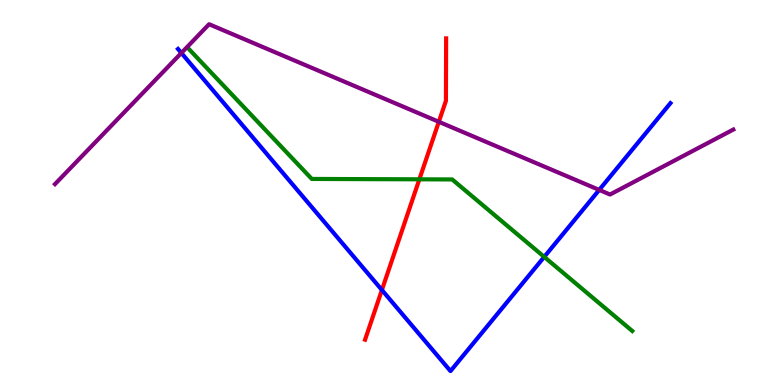[{'lines': ['blue', 'red'], 'intersections': [{'x': 4.93, 'y': 2.47}]}, {'lines': ['green', 'red'], 'intersections': [{'x': 5.41, 'y': 5.34}]}, {'lines': ['purple', 'red'], 'intersections': [{'x': 5.66, 'y': 6.84}]}, {'lines': ['blue', 'green'], 'intersections': [{'x': 7.02, 'y': 3.33}]}, {'lines': ['blue', 'purple'], 'intersections': [{'x': 2.34, 'y': 8.62}, {'x': 7.73, 'y': 5.07}]}, {'lines': ['green', 'purple'], 'intersections': []}]